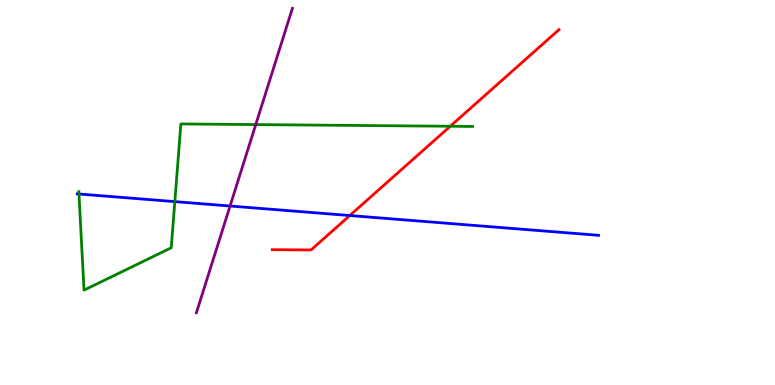[{'lines': ['blue', 'red'], 'intersections': [{'x': 4.51, 'y': 4.4}]}, {'lines': ['green', 'red'], 'intersections': [{'x': 5.81, 'y': 6.72}]}, {'lines': ['purple', 'red'], 'intersections': []}, {'lines': ['blue', 'green'], 'intersections': [{'x': 1.02, 'y': 4.96}, {'x': 2.26, 'y': 4.76}]}, {'lines': ['blue', 'purple'], 'intersections': [{'x': 2.97, 'y': 4.65}]}, {'lines': ['green', 'purple'], 'intersections': [{'x': 3.3, 'y': 6.76}]}]